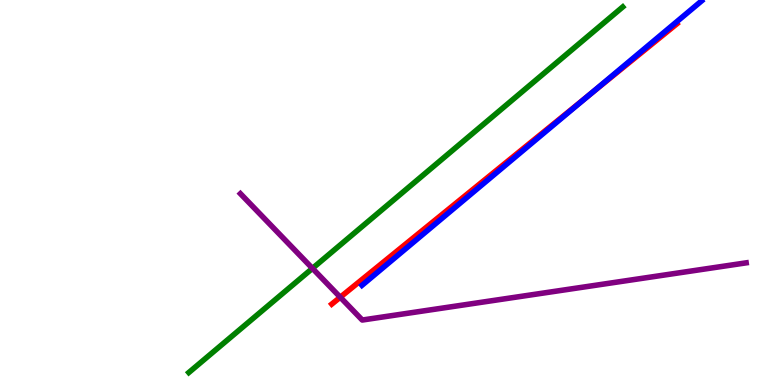[{'lines': ['blue', 'red'], 'intersections': [{'x': 7.61, 'y': 7.54}]}, {'lines': ['green', 'red'], 'intersections': []}, {'lines': ['purple', 'red'], 'intersections': [{'x': 4.39, 'y': 2.28}]}, {'lines': ['blue', 'green'], 'intersections': []}, {'lines': ['blue', 'purple'], 'intersections': []}, {'lines': ['green', 'purple'], 'intersections': [{'x': 4.03, 'y': 3.03}]}]